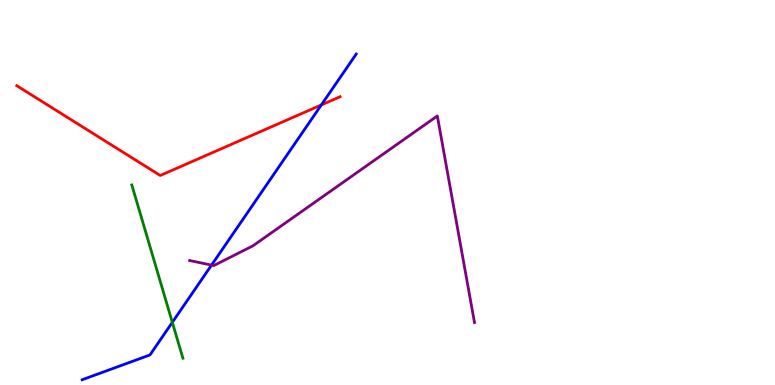[{'lines': ['blue', 'red'], 'intersections': [{'x': 4.15, 'y': 7.27}]}, {'lines': ['green', 'red'], 'intersections': []}, {'lines': ['purple', 'red'], 'intersections': []}, {'lines': ['blue', 'green'], 'intersections': [{'x': 2.22, 'y': 1.63}]}, {'lines': ['blue', 'purple'], 'intersections': [{'x': 2.73, 'y': 3.11}]}, {'lines': ['green', 'purple'], 'intersections': []}]